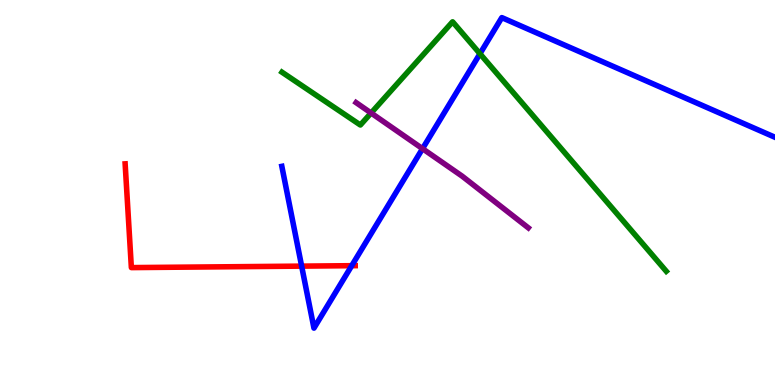[{'lines': ['blue', 'red'], 'intersections': [{'x': 3.89, 'y': 3.09}, {'x': 4.54, 'y': 3.1}]}, {'lines': ['green', 'red'], 'intersections': []}, {'lines': ['purple', 'red'], 'intersections': []}, {'lines': ['blue', 'green'], 'intersections': [{'x': 6.19, 'y': 8.6}]}, {'lines': ['blue', 'purple'], 'intersections': [{'x': 5.45, 'y': 6.14}]}, {'lines': ['green', 'purple'], 'intersections': [{'x': 4.79, 'y': 7.06}]}]